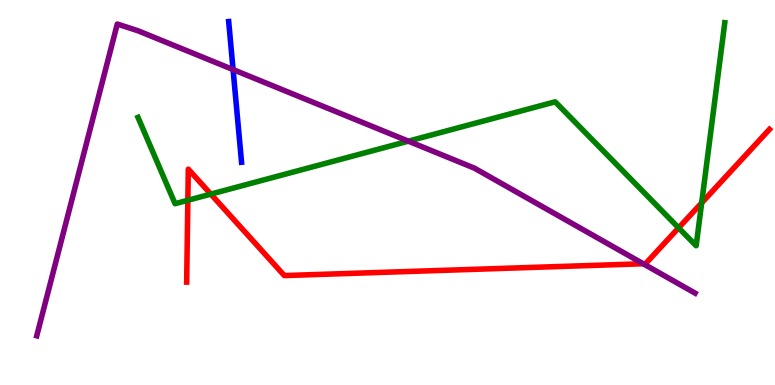[{'lines': ['blue', 'red'], 'intersections': []}, {'lines': ['green', 'red'], 'intersections': [{'x': 2.42, 'y': 4.8}, {'x': 2.72, 'y': 4.96}, {'x': 8.76, 'y': 4.08}, {'x': 9.05, 'y': 4.73}]}, {'lines': ['purple', 'red'], 'intersections': [{'x': 8.3, 'y': 3.15}]}, {'lines': ['blue', 'green'], 'intersections': []}, {'lines': ['blue', 'purple'], 'intersections': [{'x': 3.01, 'y': 8.19}]}, {'lines': ['green', 'purple'], 'intersections': [{'x': 5.27, 'y': 6.33}]}]